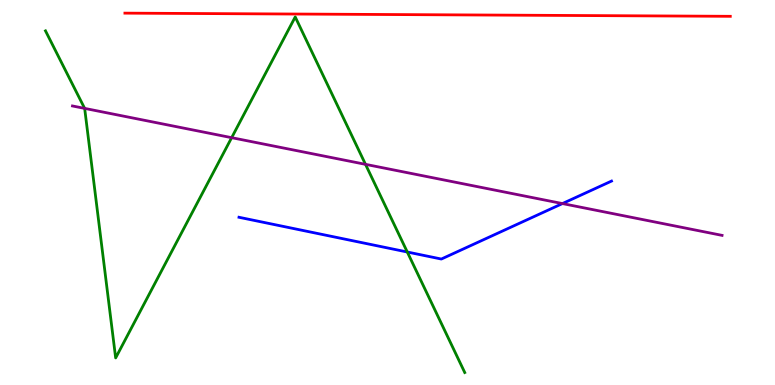[{'lines': ['blue', 'red'], 'intersections': []}, {'lines': ['green', 'red'], 'intersections': []}, {'lines': ['purple', 'red'], 'intersections': []}, {'lines': ['blue', 'green'], 'intersections': [{'x': 5.26, 'y': 3.45}]}, {'lines': ['blue', 'purple'], 'intersections': [{'x': 7.26, 'y': 4.71}]}, {'lines': ['green', 'purple'], 'intersections': [{'x': 1.09, 'y': 7.18}, {'x': 2.99, 'y': 6.42}, {'x': 4.72, 'y': 5.73}]}]